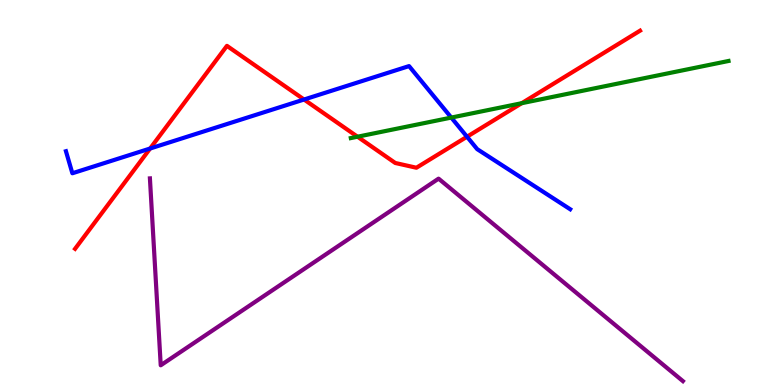[{'lines': ['blue', 'red'], 'intersections': [{'x': 1.94, 'y': 6.14}, {'x': 3.92, 'y': 7.42}, {'x': 6.03, 'y': 6.45}]}, {'lines': ['green', 'red'], 'intersections': [{'x': 4.61, 'y': 6.45}, {'x': 6.73, 'y': 7.32}]}, {'lines': ['purple', 'red'], 'intersections': []}, {'lines': ['blue', 'green'], 'intersections': [{'x': 5.82, 'y': 6.95}]}, {'lines': ['blue', 'purple'], 'intersections': []}, {'lines': ['green', 'purple'], 'intersections': []}]